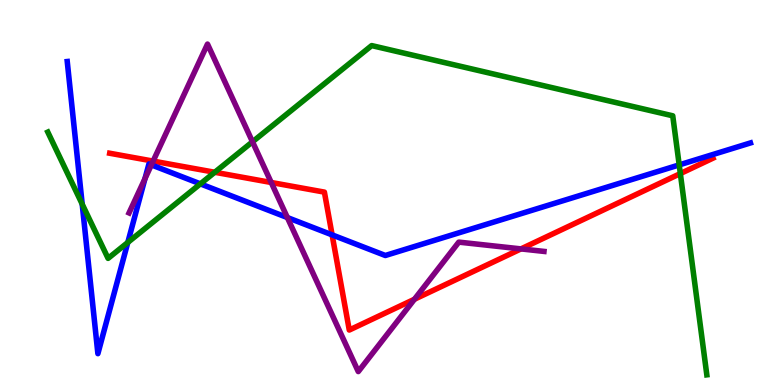[{'lines': ['blue', 'red'], 'intersections': [{'x': 4.29, 'y': 3.9}]}, {'lines': ['green', 'red'], 'intersections': [{'x': 2.77, 'y': 5.53}, {'x': 8.78, 'y': 5.49}]}, {'lines': ['purple', 'red'], 'intersections': [{'x': 1.98, 'y': 5.82}, {'x': 3.5, 'y': 5.26}, {'x': 5.35, 'y': 2.23}, {'x': 6.72, 'y': 3.54}]}, {'lines': ['blue', 'green'], 'intersections': [{'x': 1.06, 'y': 4.7}, {'x': 1.65, 'y': 3.7}, {'x': 2.59, 'y': 5.22}, {'x': 8.76, 'y': 5.72}]}, {'lines': ['blue', 'purple'], 'intersections': [{'x': 1.87, 'y': 5.36}, {'x': 1.95, 'y': 5.72}, {'x': 3.71, 'y': 4.35}]}, {'lines': ['green', 'purple'], 'intersections': [{'x': 3.26, 'y': 6.32}]}]